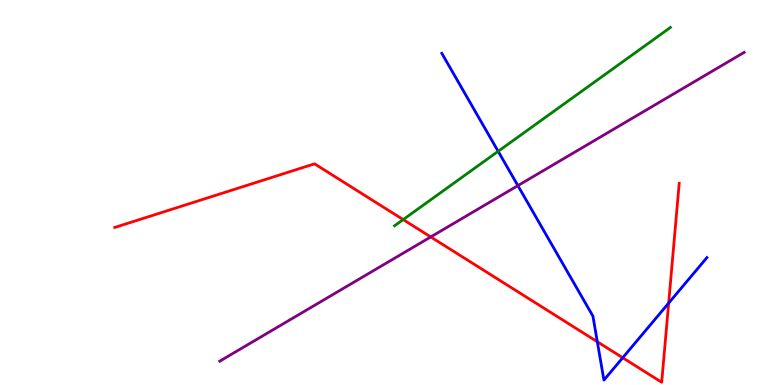[{'lines': ['blue', 'red'], 'intersections': [{'x': 7.71, 'y': 1.12}, {'x': 8.04, 'y': 0.708}, {'x': 8.63, 'y': 2.13}]}, {'lines': ['green', 'red'], 'intersections': [{'x': 5.2, 'y': 4.3}]}, {'lines': ['purple', 'red'], 'intersections': [{'x': 5.56, 'y': 3.85}]}, {'lines': ['blue', 'green'], 'intersections': [{'x': 6.43, 'y': 6.07}]}, {'lines': ['blue', 'purple'], 'intersections': [{'x': 6.68, 'y': 5.18}]}, {'lines': ['green', 'purple'], 'intersections': []}]